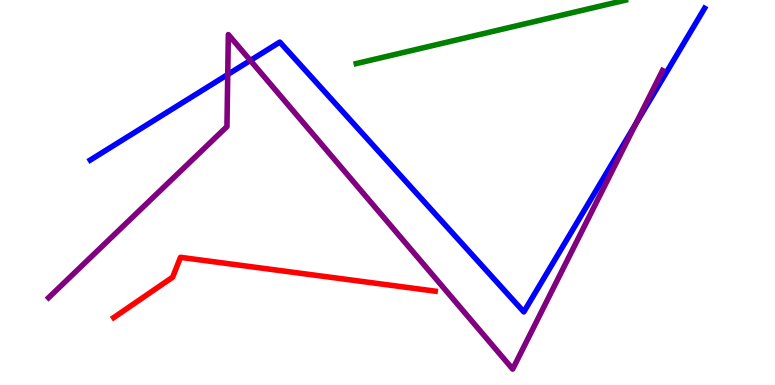[{'lines': ['blue', 'red'], 'intersections': []}, {'lines': ['green', 'red'], 'intersections': []}, {'lines': ['purple', 'red'], 'intersections': []}, {'lines': ['blue', 'green'], 'intersections': []}, {'lines': ['blue', 'purple'], 'intersections': [{'x': 2.94, 'y': 8.06}, {'x': 3.23, 'y': 8.43}, {'x': 8.2, 'y': 6.78}]}, {'lines': ['green', 'purple'], 'intersections': []}]